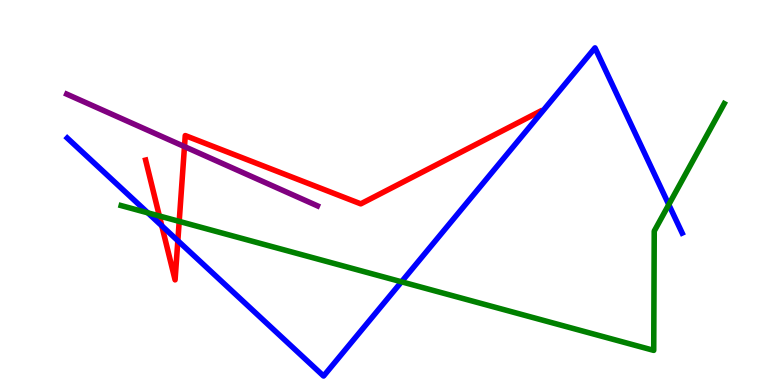[{'lines': ['blue', 'red'], 'intersections': [{'x': 2.09, 'y': 4.14}, {'x': 2.29, 'y': 3.75}]}, {'lines': ['green', 'red'], 'intersections': [{'x': 2.06, 'y': 4.39}, {'x': 2.31, 'y': 4.25}]}, {'lines': ['purple', 'red'], 'intersections': [{'x': 2.38, 'y': 6.19}]}, {'lines': ['blue', 'green'], 'intersections': [{'x': 1.91, 'y': 4.47}, {'x': 5.18, 'y': 2.68}, {'x': 8.63, 'y': 4.69}]}, {'lines': ['blue', 'purple'], 'intersections': []}, {'lines': ['green', 'purple'], 'intersections': []}]